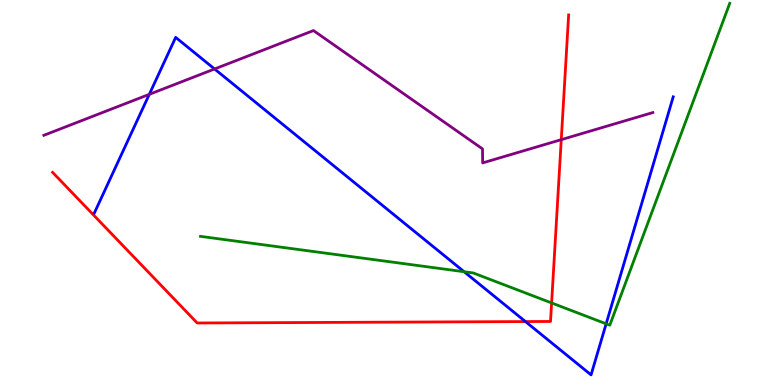[{'lines': ['blue', 'red'], 'intersections': [{'x': 6.78, 'y': 1.65}]}, {'lines': ['green', 'red'], 'intersections': [{'x': 7.12, 'y': 2.13}]}, {'lines': ['purple', 'red'], 'intersections': [{'x': 7.24, 'y': 6.37}]}, {'lines': ['blue', 'green'], 'intersections': [{'x': 5.99, 'y': 2.94}, {'x': 7.82, 'y': 1.59}]}, {'lines': ['blue', 'purple'], 'intersections': [{'x': 1.93, 'y': 7.55}, {'x': 2.77, 'y': 8.21}]}, {'lines': ['green', 'purple'], 'intersections': []}]